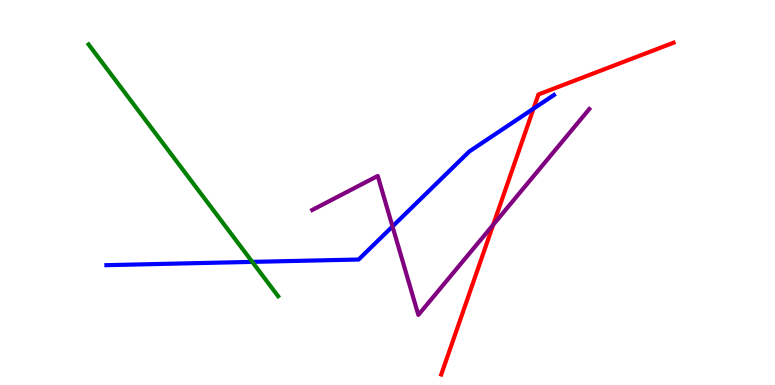[{'lines': ['blue', 'red'], 'intersections': [{'x': 6.88, 'y': 7.18}]}, {'lines': ['green', 'red'], 'intersections': []}, {'lines': ['purple', 'red'], 'intersections': [{'x': 6.36, 'y': 4.16}]}, {'lines': ['blue', 'green'], 'intersections': [{'x': 3.26, 'y': 3.2}]}, {'lines': ['blue', 'purple'], 'intersections': [{'x': 5.06, 'y': 4.12}]}, {'lines': ['green', 'purple'], 'intersections': []}]